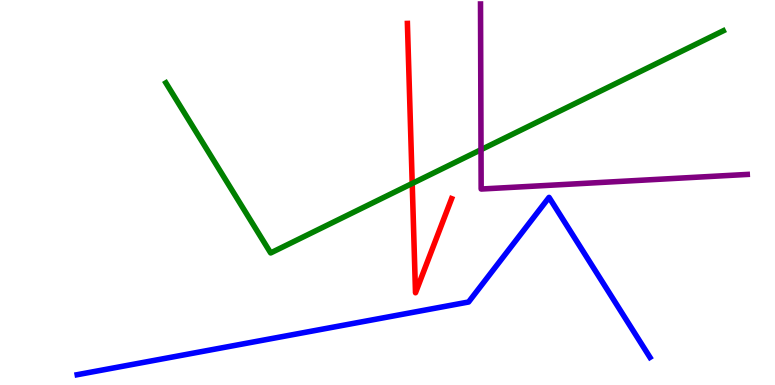[{'lines': ['blue', 'red'], 'intersections': []}, {'lines': ['green', 'red'], 'intersections': [{'x': 5.32, 'y': 5.23}]}, {'lines': ['purple', 'red'], 'intersections': []}, {'lines': ['blue', 'green'], 'intersections': []}, {'lines': ['blue', 'purple'], 'intersections': []}, {'lines': ['green', 'purple'], 'intersections': [{'x': 6.21, 'y': 6.11}]}]